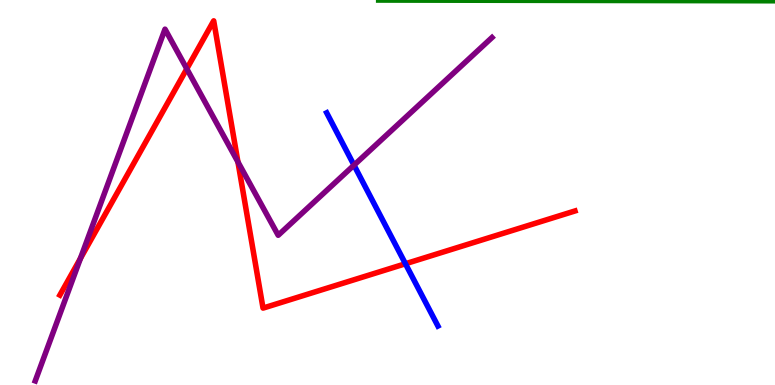[{'lines': ['blue', 'red'], 'intersections': [{'x': 5.23, 'y': 3.15}]}, {'lines': ['green', 'red'], 'intersections': []}, {'lines': ['purple', 'red'], 'intersections': [{'x': 1.04, 'y': 3.29}, {'x': 2.41, 'y': 8.21}, {'x': 3.07, 'y': 5.79}]}, {'lines': ['blue', 'green'], 'intersections': []}, {'lines': ['blue', 'purple'], 'intersections': [{'x': 4.57, 'y': 5.71}]}, {'lines': ['green', 'purple'], 'intersections': []}]